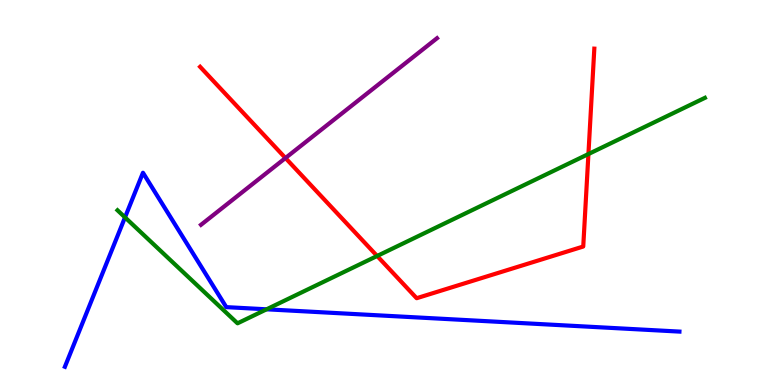[{'lines': ['blue', 'red'], 'intersections': []}, {'lines': ['green', 'red'], 'intersections': [{'x': 4.87, 'y': 3.35}, {'x': 7.59, 'y': 6.0}]}, {'lines': ['purple', 'red'], 'intersections': [{'x': 3.68, 'y': 5.9}]}, {'lines': ['blue', 'green'], 'intersections': [{'x': 1.61, 'y': 4.35}, {'x': 3.44, 'y': 1.97}]}, {'lines': ['blue', 'purple'], 'intersections': []}, {'lines': ['green', 'purple'], 'intersections': []}]